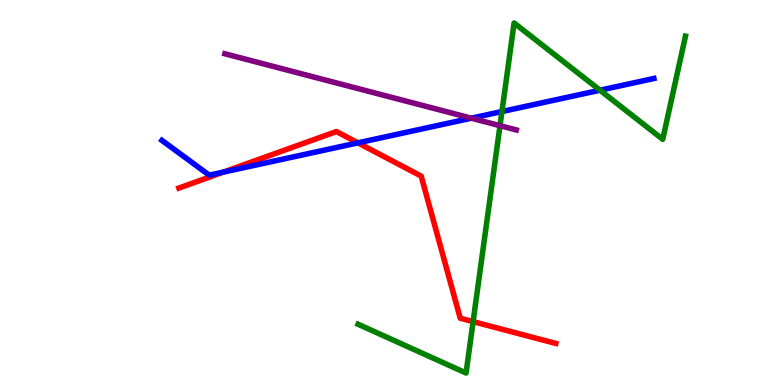[{'lines': ['blue', 'red'], 'intersections': [{'x': 2.88, 'y': 5.53}, {'x': 4.62, 'y': 6.29}]}, {'lines': ['green', 'red'], 'intersections': [{'x': 6.1, 'y': 1.65}]}, {'lines': ['purple', 'red'], 'intersections': []}, {'lines': ['blue', 'green'], 'intersections': [{'x': 6.48, 'y': 7.1}, {'x': 7.74, 'y': 7.66}]}, {'lines': ['blue', 'purple'], 'intersections': [{'x': 6.08, 'y': 6.93}]}, {'lines': ['green', 'purple'], 'intersections': [{'x': 6.45, 'y': 6.74}]}]